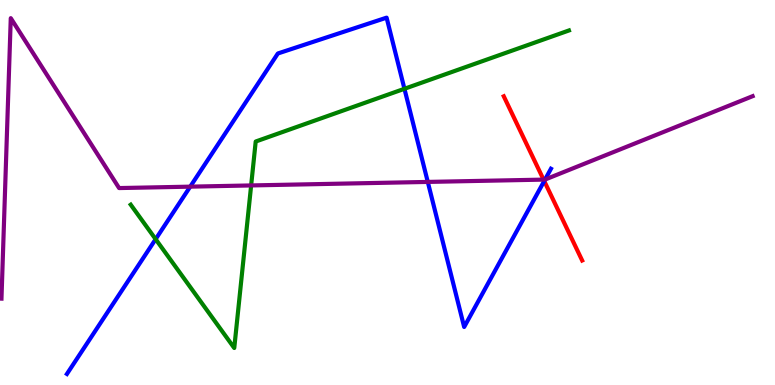[{'lines': ['blue', 'red'], 'intersections': [{'x': 7.02, 'y': 5.3}]}, {'lines': ['green', 'red'], 'intersections': []}, {'lines': ['purple', 'red'], 'intersections': [{'x': 7.01, 'y': 5.33}]}, {'lines': ['blue', 'green'], 'intersections': [{'x': 2.01, 'y': 3.79}, {'x': 5.22, 'y': 7.69}]}, {'lines': ['blue', 'purple'], 'intersections': [{'x': 2.45, 'y': 5.15}, {'x': 5.52, 'y': 5.27}, {'x': 7.03, 'y': 5.34}]}, {'lines': ['green', 'purple'], 'intersections': [{'x': 3.24, 'y': 5.18}]}]